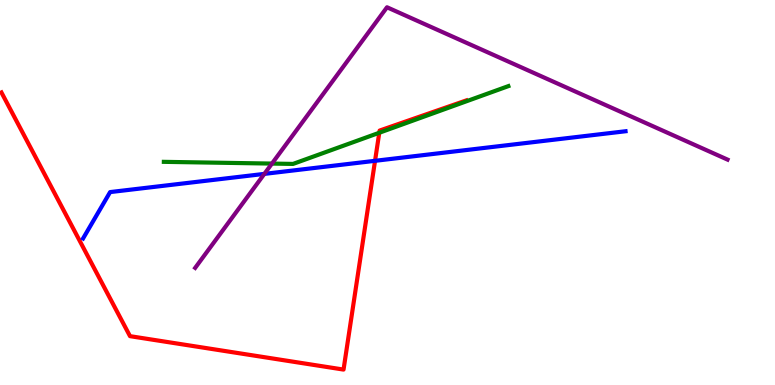[{'lines': ['blue', 'red'], 'intersections': [{'x': 4.84, 'y': 5.82}]}, {'lines': ['green', 'red'], 'intersections': [{'x': 4.89, 'y': 6.55}]}, {'lines': ['purple', 'red'], 'intersections': []}, {'lines': ['blue', 'green'], 'intersections': []}, {'lines': ['blue', 'purple'], 'intersections': [{'x': 3.41, 'y': 5.48}]}, {'lines': ['green', 'purple'], 'intersections': [{'x': 3.51, 'y': 5.75}]}]